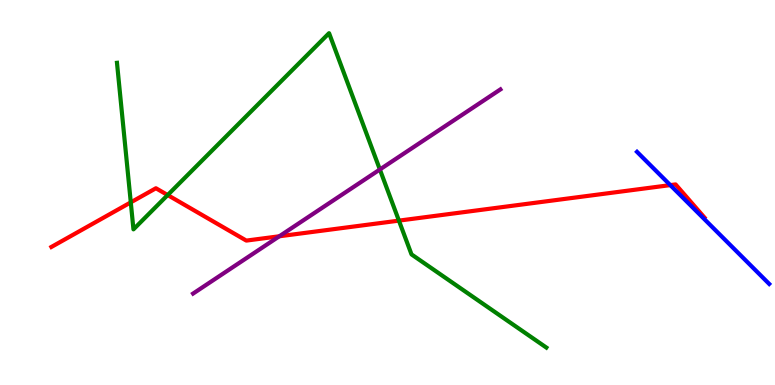[{'lines': ['blue', 'red'], 'intersections': [{'x': 8.65, 'y': 5.19}]}, {'lines': ['green', 'red'], 'intersections': [{'x': 1.69, 'y': 4.74}, {'x': 2.16, 'y': 4.93}, {'x': 5.15, 'y': 4.27}]}, {'lines': ['purple', 'red'], 'intersections': [{'x': 3.6, 'y': 3.86}]}, {'lines': ['blue', 'green'], 'intersections': []}, {'lines': ['blue', 'purple'], 'intersections': []}, {'lines': ['green', 'purple'], 'intersections': [{'x': 4.9, 'y': 5.6}]}]